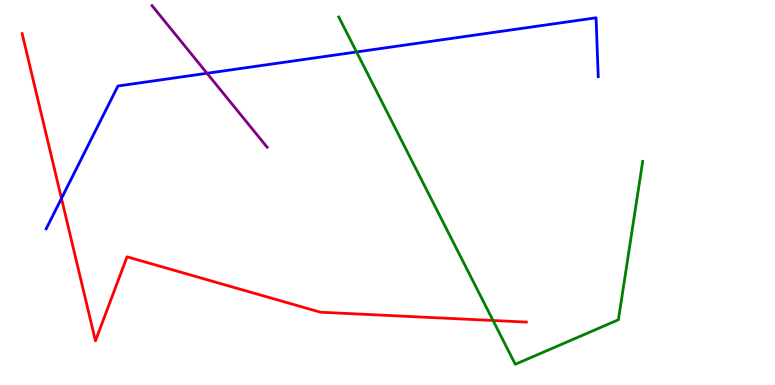[{'lines': ['blue', 'red'], 'intersections': [{'x': 0.793, 'y': 4.85}]}, {'lines': ['green', 'red'], 'intersections': [{'x': 6.36, 'y': 1.68}]}, {'lines': ['purple', 'red'], 'intersections': []}, {'lines': ['blue', 'green'], 'intersections': [{'x': 4.6, 'y': 8.65}]}, {'lines': ['blue', 'purple'], 'intersections': [{'x': 2.67, 'y': 8.1}]}, {'lines': ['green', 'purple'], 'intersections': []}]